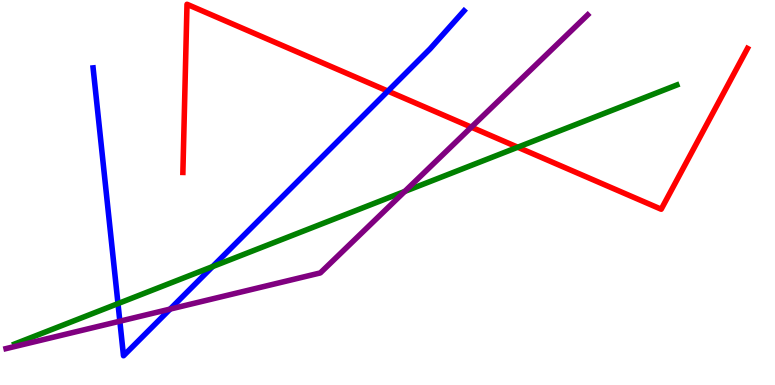[{'lines': ['blue', 'red'], 'intersections': [{'x': 5.0, 'y': 7.63}]}, {'lines': ['green', 'red'], 'intersections': [{'x': 6.68, 'y': 6.18}]}, {'lines': ['purple', 'red'], 'intersections': [{'x': 6.08, 'y': 6.7}]}, {'lines': ['blue', 'green'], 'intersections': [{'x': 1.52, 'y': 2.11}, {'x': 2.74, 'y': 3.08}]}, {'lines': ['blue', 'purple'], 'intersections': [{'x': 1.55, 'y': 1.66}, {'x': 2.2, 'y': 1.97}]}, {'lines': ['green', 'purple'], 'intersections': [{'x': 5.22, 'y': 5.03}]}]